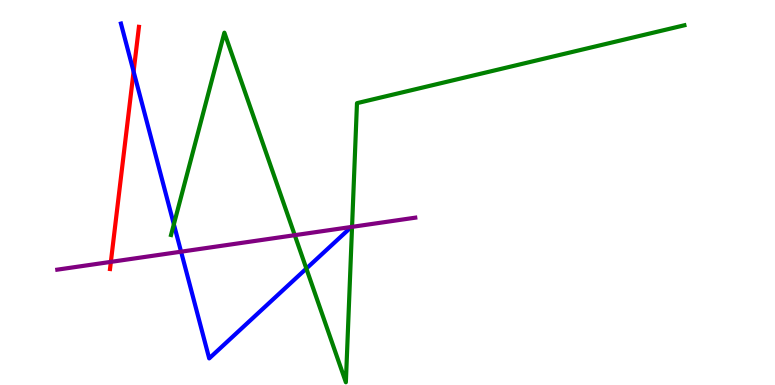[{'lines': ['blue', 'red'], 'intersections': [{'x': 1.72, 'y': 8.14}]}, {'lines': ['green', 'red'], 'intersections': []}, {'lines': ['purple', 'red'], 'intersections': [{'x': 1.43, 'y': 3.2}]}, {'lines': ['blue', 'green'], 'intersections': [{'x': 2.24, 'y': 4.17}, {'x': 3.95, 'y': 3.02}]}, {'lines': ['blue', 'purple'], 'intersections': [{'x': 2.34, 'y': 3.46}, {'x': 4.53, 'y': 4.1}]}, {'lines': ['green', 'purple'], 'intersections': [{'x': 3.8, 'y': 3.89}, {'x': 4.54, 'y': 4.11}]}]